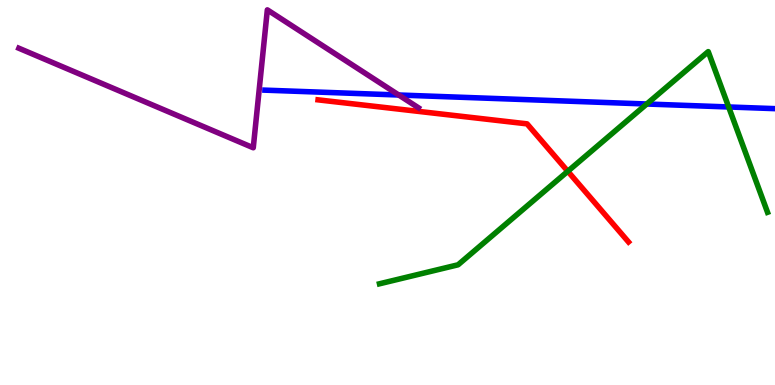[{'lines': ['blue', 'red'], 'intersections': []}, {'lines': ['green', 'red'], 'intersections': [{'x': 7.33, 'y': 5.55}]}, {'lines': ['purple', 'red'], 'intersections': []}, {'lines': ['blue', 'green'], 'intersections': [{'x': 8.35, 'y': 7.3}, {'x': 9.4, 'y': 7.22}]}, {'lines': ['blue', 'purple'], 'intersections': [{'x': 5.14, 'y': 7.53}]}, {'lines': ['green', 'purple'], 'intersections': []}]